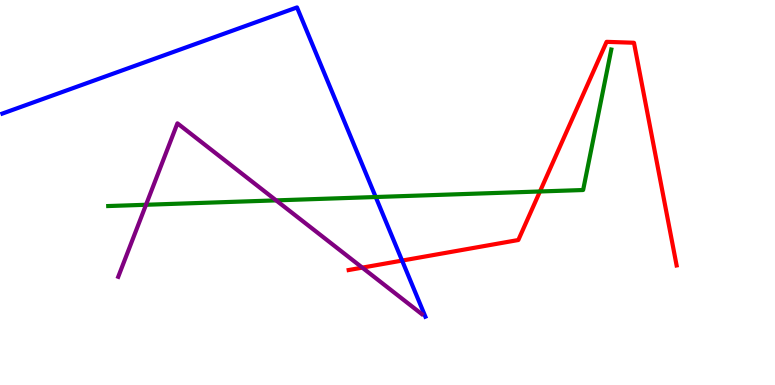[{'lines': ['blue', 'red'], 'intersections': [{'x': 5.19, 'y': 3.23}]}, {'lines': ['green', 'red'], 'intersections': [{'x': 6.97, 'y': 5.03}]}, {'lines': ['purple', 'red'], 'intersections': [{'x': 4.67, 'y': 3.05}]}, {'lines': ['blue', 'green'], 'intersections': [{'x': 4.85, 'y': 4.88}]}, {'lines': ['blue', 'purple'], 'intersections': []}, {'lines': ['green', 'purple'], 'intersections': [{'x': 1.88, 'y': 4.68}, {'x': 3.56, 'y': 4.8}]}]